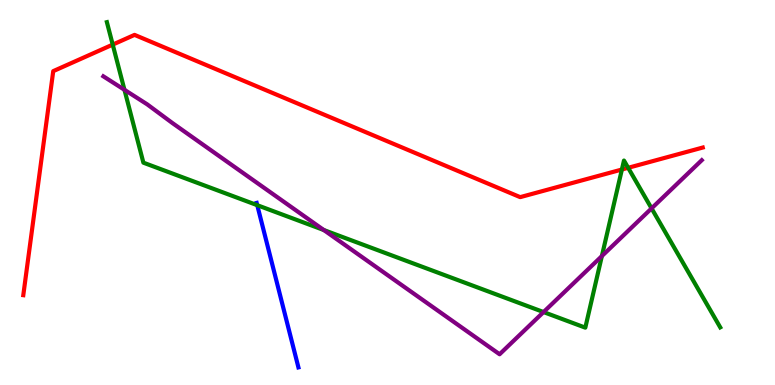[{'lines': ['blue', 'red'], 'intersections': []}, {'lines': ['green', 'red'], 'intersections': [{'x': 1.45, 'y': 8.84}, {'x': 8.02, 'y': 5.6}, {'x': 8.11, 'y': 5.64}]}, {'lines': ['purple', 'red'], 'intersections': []}, {'lines': ['blue', 'green'], 'intersections': [{'x': 3.32, 'y': 4.67}]}, {'lines': ['blue', 'purple'], 'intersections': []}, {'lines': ['green', 'purple'], 'intersections': [{'x': 1.61, 'y': 7.67}, {'x': 4.18, 'y': 4.03}, {'x': 7.01, 'y': 1.89}, {'x': 7.77, 'y': 3.35}, {'x': 8.41, 'y': 4.59}]}]